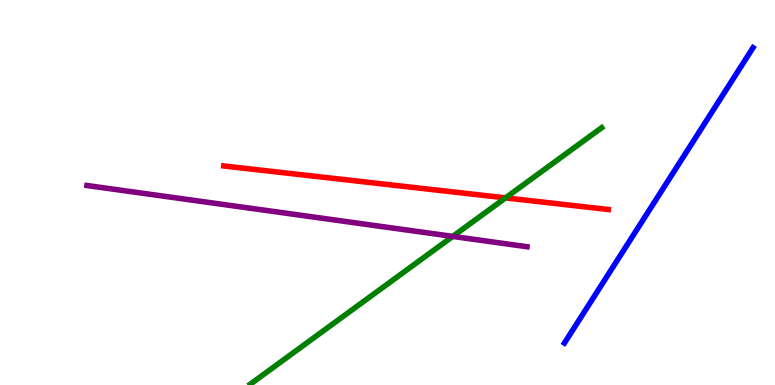[{'lines': ['blue', 'red'], 'intersections': []}, {'lines': ['green', 'red'], 'intersections': [{'x': 6.52, 'y': 4.86}]}, {'lines': ['purple', 'red'], 'intersections': []}, {'lines': ['blue', 'green'], 'intersections': []}, {'lines': ['blue', 'purple'], 'intersections': []}, {'lines': ['green', 'purple'], 'intersections': [{'x': 5.84, 'y': 3.86}]}]